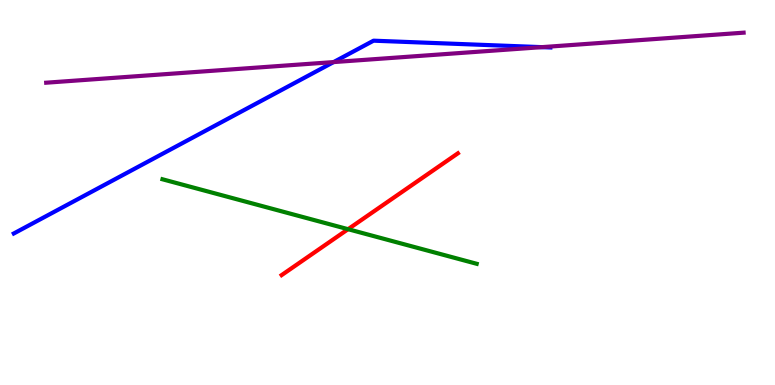[{'lines': ['blue', 'red'], 'intersections': []}, {'lines': ['green', 'red'], 'intersections': [{'x': 4.49, 'y': 4.05}]}, {'lines': ['purple', 'red'], 'intersections': []}, {'lines': ['blue', 'green'], 'intersections': []}, {'lines': ['blue', 'purple'], 'intersections': [{'x': 4.3, 'y': 8.39}, {'x': 6.99, 'y': 8.78}]}, {'lines': ['green', 'purple'], 'intersections': []}]